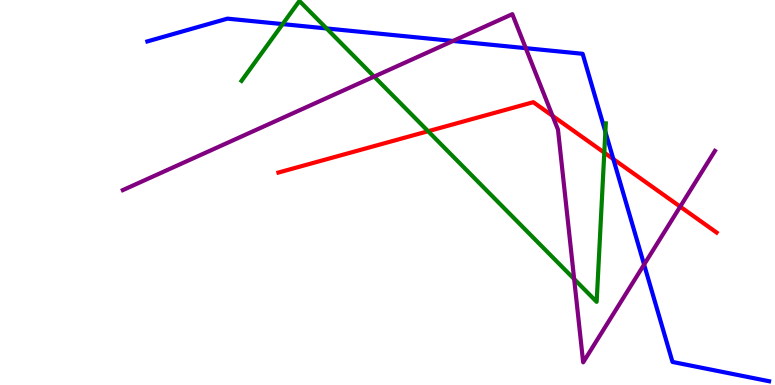[{'lines': ['blue', 'red'], 'intersections': [{'x': 7.91, 'y': 5.87}]}, {'lines': ['green', 'red'], 'intersections': [{'x': 5.52, 'y': 6.59}, {'x': 7.8, 'y': 6.03}]}, {'lines': ['purple', 'red'], 'intersections': [{'x': 7.13, 'y': 6.99}, {'x': 8.78, 'y': 4.63}]}, {'lines': ['blue', 'green'], 'intersections': [{'x': 3.65, 'y': 9.37}, {'x': 4.21, 'y': 9.26}, {'x': 7.81, 'y': 6.58}]}, {'lines': ['blue', 'purple'], 'intersections': [{'x': 5.84, 'y': 8.94}, {'x': 6.78, 'y': 8.75}, {'x': 8.31, 'y': 3.13}]}, {'lines': ['green', 'purple'], 'intersections': [{'x': 4.83, 'y': 8.01}, {'x': 7.41, 'y': 2.75}]}]